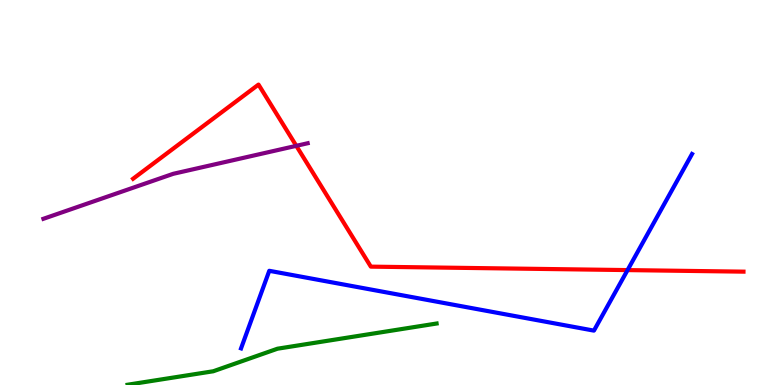[{'lines': ['blue', 'red'], 'intersections': [{'x': 8.1, 'y': 2.98}]}, {'lines': ['green', 'red'], 'intersections': []}, {'lines': ['purple', 'red'], 'intersections': [{'x': 3.82, 'y': 6.21}]}, {'lines': ['blue', 'green'], 'intersections': []}, {'lines': ['blue', 'purple'], 'intersections': []}, {'lines': ['green', 'purple'], 'intersections': []}]